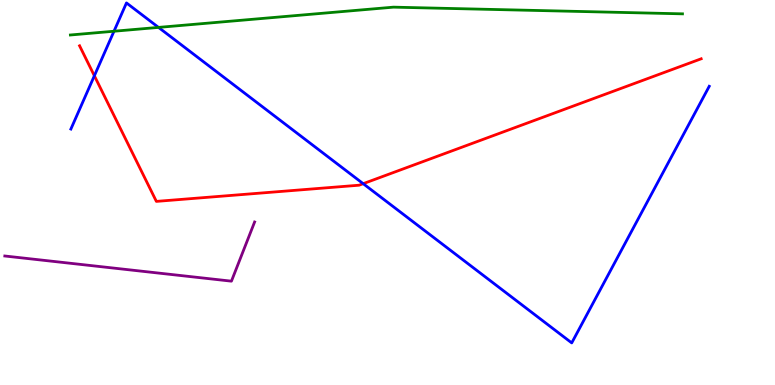[{'lines': ['blue', 'red'], 'intersections': [{'x': 1.22, 'y': 8.03}, {'x': 4.69, 'y': 5.23}]}, {'lines': ['green', 'red'], 'intersections': []}, {'lines': ['purple', 'red'], 'intersections': []}, {'lines': ['blue', 'green'], 'intersections': [{'x': 1.47, 'y': 9.19}, {'x': 2.05, 'y': 9.29}]}, {'lines': ['blue', 'purple'], 'intersections': []}, {'lines': ['green', 'purple'], 'intersections': []}]